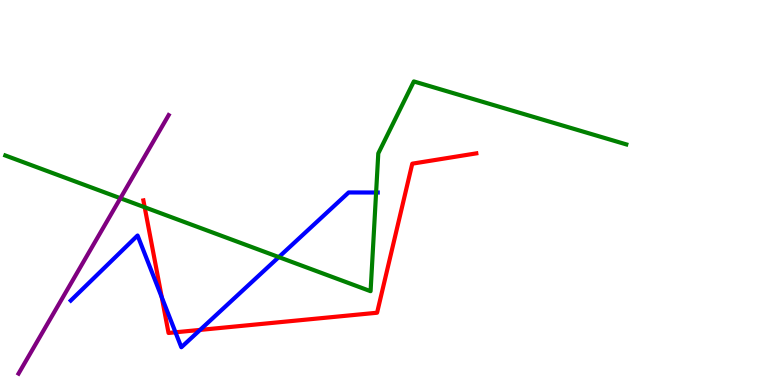[{'lines': ['blue', 'red'], 'intersections': [{'x': 2.09, 'y': 2.28}, {'x': 2.26, 'y': 1.37}, {'x': 2.58, 'y': 1.43}]}, {'lines': ['green', 'red'], 'intersections': [{'x': 1.87, 'y': 4.62}]}, {'lines': ['purple', 'red'], 'intersections': []}, {'lines': ['blue', 'green'], 'intersections': [{'x': 3.6, 'y': 3.32}, {'x': 4.85, 'y': 5.0}]}, {'lines': ['blue', 'purple'], 'intersections': []}, {'lines': ['green', 'purple'], 'intersections': [{'x': 1.55, 'y': 4.85}]}]